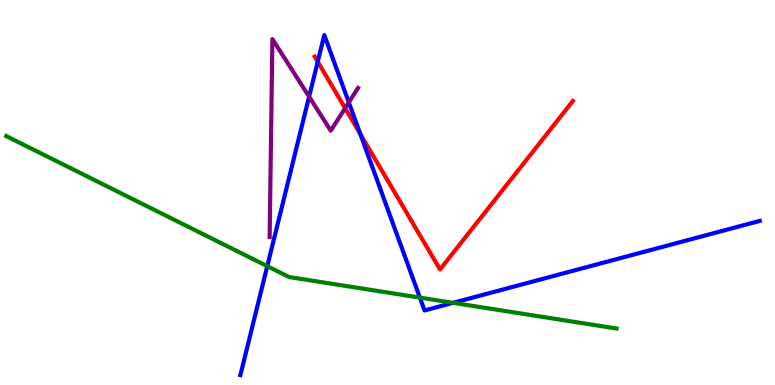[{'lines': ['blue', 'red'], 'intersections': [{'x': 4.1, 'y': 8.4}, {'x': 4.65, 'y': 6.52}]}, {'lines': ['green', 'red'], 'intersections': []}, {'lines': ['purple', 'red'], 'intersections': [{'x': 4.45, 'y': 7.19}]}, {'lines': ['blue', 'green'], 'intersections': [{'x': 3.45, 'y': 3.09}, {'x': 5.42, 'y': 2.27}, {'x': 5.85, 'y': 2.13}]}, {'lines': ['blue', 'purple'], 'intersections': [{'x': 3.99, 'y': 7.49}, {'x': 4.5, 'y': 7.34}]}, {'lines': ['green', 'purple'], 'intersections': []}]